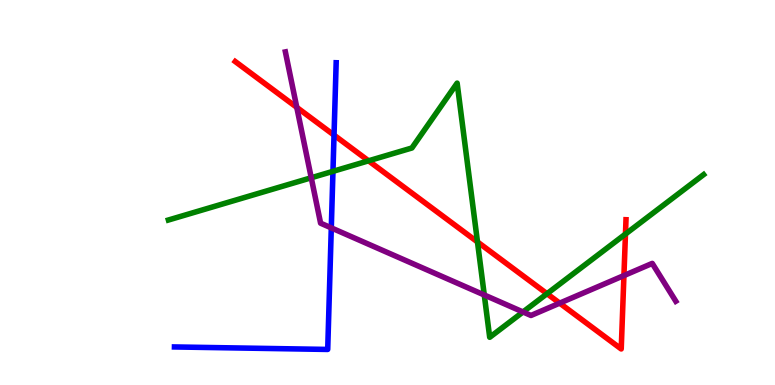[{'lines': ['blue', 'red'], 'intersections': [{'x': 4.31, 'y': 6.49}]}, {'lines': ['green', 'red'], 'intersections': [{'x': 4.76, 'y': 5.82}, {'x': 6.16, 'y': 3.72}, {'x': 7.06, 'y': 2.37}, {'x': 8.07, 'y': 3.92}]}, {'lines': ['purple', 'red'], 'intersections': [{'x': 3.83, 'y': 7.21}, {'x': 7.22, 'y': 2.13}, {'x': 8.05, 'y': 2.84}]}, {'lines': ['blue', 'green'], 'intersections': [{'x': 4.3, 'y': 5.55}]}, {'lines': ['blue', 'purple'], 'intersections': [{'x': 4.27, 'y': 4.08}]}, {'lines': ['green', 'purple'], 'intersections': [{'x': 4.02, 'y': 5.38}, {'x': 6.25, 'y': 2.34}, {'x': 6.75, 'y': 1.9}]}]